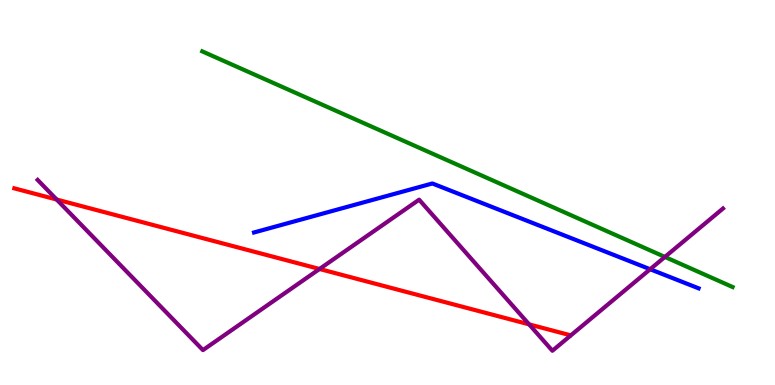[{'lines': ['blue', 'red'], 'intersections': []}, {'lines': ['green', 'red'], 'intersections': []}, {'lines': ['purple', 'red'], 'intersections': [{'x': 0.732, 'y': 4.82}, {'x': 4.12, 'y': 3.01}, {'x': 6.83, 'y': 1.58}]}, {'lines': ['blue', 'green'], 'intersections': []}, {'lines': ['blue', 'purple'], 'intersections': [{'x': 8.39, 'y': 3.01}]}, {'lines': ['green', 'purple'], 'intersections': [{'x': 8.58, 'y': 3.33}]}]